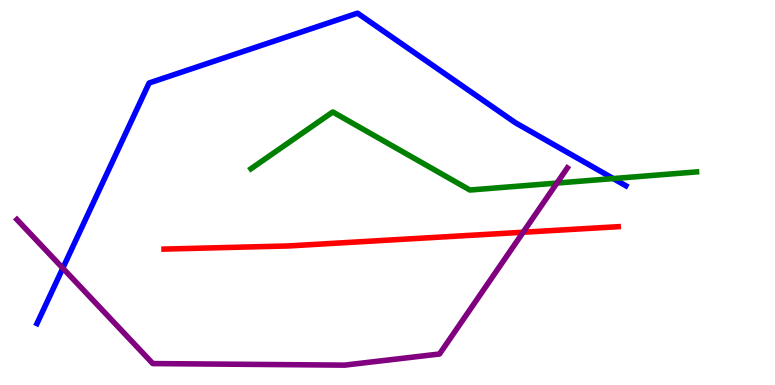[{'lines': ['blue', 'red'], 'intersections': []}, {'lines': ['green', 'red'], 'intersections': []}, {'lines': ['purple', 'red'], 'intersections': [{'x': 6.75, 'y': 3.97}]}, {'lines': ['blue', 'green'], 'intersections': [{'x': 7.91, 'y': 5.36}]}, {'lines': ['blue', 'purple'], 'intersections': [{'x': 0.81, 'y': 3.03}]}, {'lines': ['green', 'purple'], 'intersections': [{'x': 7.19, 'y': 5.24}]}]